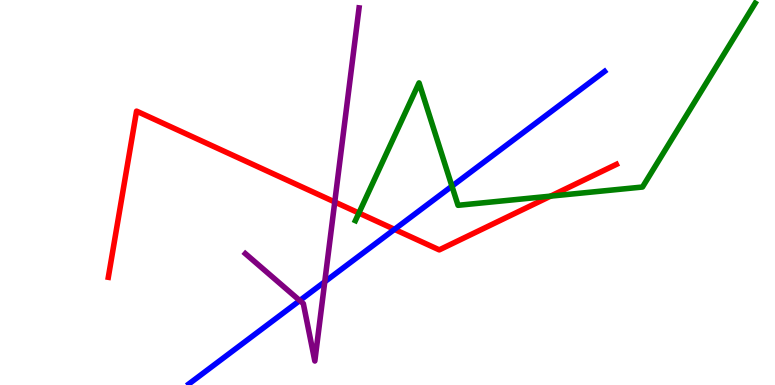[{'lines': ['blue', 'red'], 'intersections': [{'x': 5.09, 'y': 4.04}]}, {'lines': ['green', 'red'], 'intersections': [{'x': 4.63, 'y': 4.47}, {'x': 7.1, 'y': 4.91}]}, {'lines': ['purple', 'red'], 'intersections': [{'x': 4.32, 'y': 4.75}]}, {'lines': ['blue', 'green'], 'intersections': [{'x': 5.83, 'y': 5.16}]}, {'lines': ['blue', 'purple'], 'intersections': [{'x': 3.87, 'y': 2.19}, {'x': 4.19, 'y': 2.68}]}, {'lines': ['green', 'purple'], 'intersections': []}]